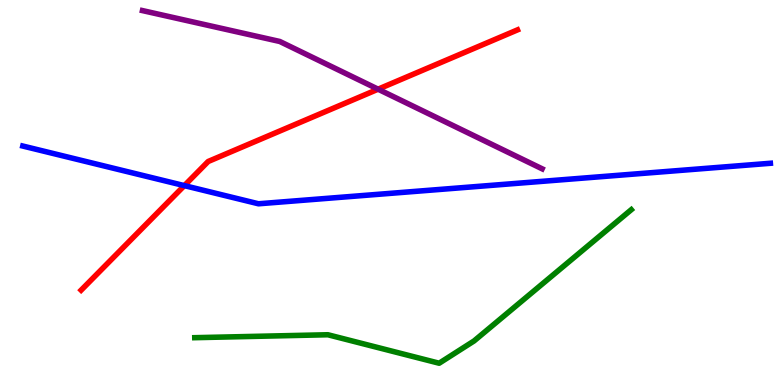[{'lines': ['blue', 'red'], 'intersections': [{'x': 2.38, 'y': 5.18}]}, {'lines': ['green', 'red'], 'intersections': []}, {'lines': ['purple', 'red'], 'intersections': [{'x': 4.88, 'y': 7.68}]}, {'lines': ['blue', 'green'], 'intersections': []}, {'lines': ['blue', 'purple'], 'intersections': []}, {'lines': ['green', 'purple'], 'intersections': []}]